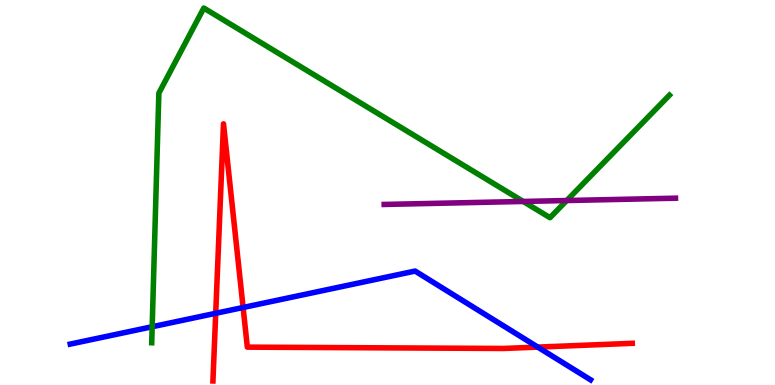[{'lines': ['blue', 'red'], 'intersections': [{'x': 2.78, 'y': 1.86}, {'x': 3.14, 'y': 2.01}, {'x': 6.94, 'y': 0.984}]}, {'lines': ['green', 'red'], 'intersections': []}, {'lines': ['purple', 'red'], 'intersections': []}, {'lines': ['blue', 'green'], 'intersections': [{'x': 1.96, 'y': 1.51}]}, {'lines': ['blue', 'purple'], 'intersections': []}, {'lines': ['green', 'purple'], 'intersections': [{'x': 6.75, 'y': 4.77}, {'x': 7.31, 'y': 4.79}]}]